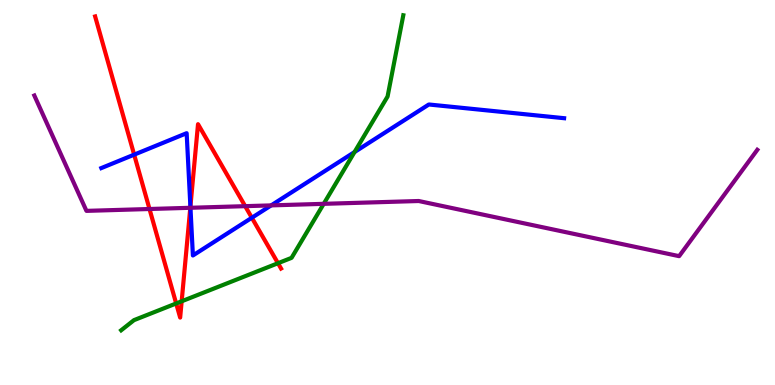[{'lines': ['blue', 'red'], 'intersections': [{'x': 1.73, 'y': 5.98}, {'x': 2.46, 'y': 4.63}, {'x': 3.25, 'y': 4.34}]}, {'lines': ['green', 'red'], 'intersections': [{'x': 2.27, 'y': 2.12}, {'x': 2.34, 'y': 2.17}, {'x': 3.59, 'y': 3.16}]}, {'lines': ['purple', 'red'], 'intersections': [{'x': 1.93, 'y': 4.57}, {'x': 2.46, 'y': 4.6}, {'x': 3.16, 'y': 4.65}]}, {'lines': ['blue', 'green'], 'intersections': [{'x': 4.57, 'y': 6.05}]}, {'lines': ['blue', 'purple'], 'intersections': [{'x': 2.46, 'y': 4.6}, {'x': 3.5, 'y': 4.67}]}, {'lines': ['green', 'purple'], 'intersections': [{'x': 4.18, 'y': 4.71}]}]